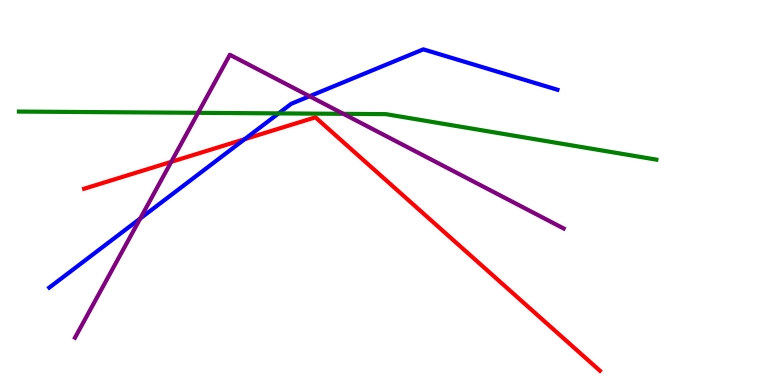[{'lines': ['blue', 'red'], 'intersections': [{'x': 3.16, 'y': 6.38}]}, {'lines': ['green', 'red'], 'intersections': []}, {'lines': ['purple', 'red'], 'intersections': [{'x': 2.21, 'y': 5.8}]}, {'lines': ['blue', 'green'], 'intersections': [{'x': 3.59, 'y': 7.05}]}, {'lines': ['blue', 'purple'], 'intersections': [{'x': 1.81, 'y': 4.32}, {'x': 3.99, 'y': 7.5}]}, {'lines': ['green', 'purple'], 'intersections': [{'x': 2.56, 'y': 7.07}, {'x': 4.43, 'y': 7.04}]}]